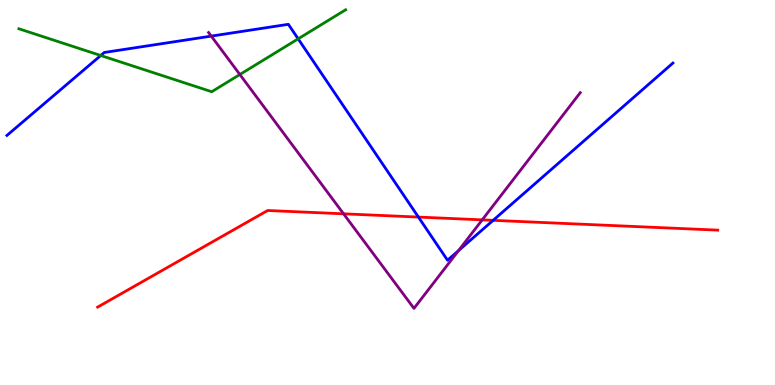[{'lines': ['blue', 'red'], 'intersections': [{'x': 5.4, 'y': 4.36}, {'x': 6.36, 'y': 4.28}]}, {'lines': ['green', 'red'], 'intersections': []}, {'lines': ['purple', 'red'], 'intersections': [{'x': 4.43, 'y': 4.45}, {'x': 6.22, 'y': 4.29}]}, {'lines': ['blue', 'green'], 'intersections': [{'x': 1.3, 'y': 8.56}, {'x': 3.85, 'y': 8.99}]}, {'lines': ['blue', 'purple'], 'intersections': [{'x': 2.73, 'y': 9.06}, {'x': 5.92, 'y': 3.49}]}, {'lines': ['green', 'purple'], 'intersections': [{'x': 3.09, 'y': 8.06}]}]